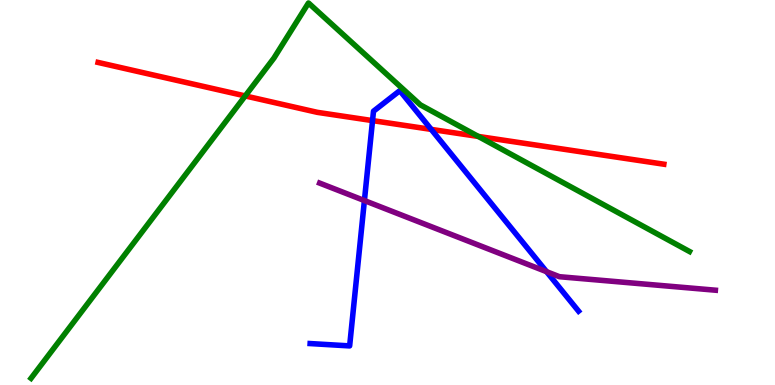[{'lines': ['blue', 'red'], 'intersections': [{'x': 4.81, 'y': 6.87}, {'x': 5.56, 'y': 6.64}]}, {'lines': ['green', 'red'], 'intersections': [{'x': 3.16, 'y': 7.51}, {'x': 6.17, 'y': 6.46}]}, {'lines': ['purple', 'red'], 'intersections': []}, {'lines': ['blue', 'green'], 'intersections': []}, {'lines': ['blue', 'purple'], 'intersections': [{'x': 4.7, 'y': 4.79}, {'x': 7.05, 'y': 2.94}]}, {'lines': ['green', 'purple'], 'intersections': []}]